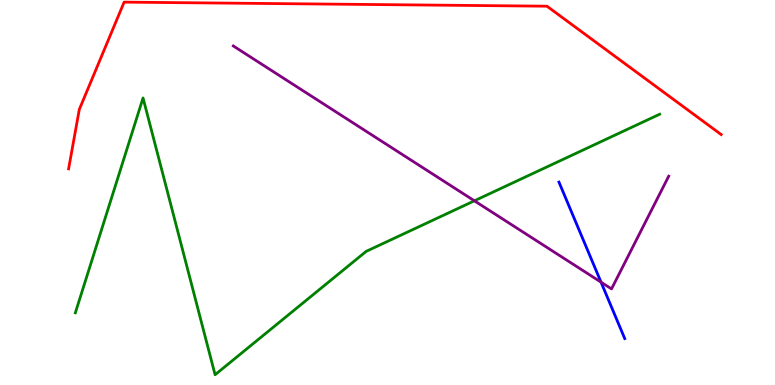[{'lines': ['blue', 'red'], 'intersections': []}, {'lines': ['green', 'red'], 'intersections': []}, {'lines': ['purple', 'red'], 'intersections': []}, {'lines': ['blue', 'green'], 'intersections': []}, {'lines': ['blue', 'purple'], 'intersections': [{'x': 7.76, 'y': 2.67}]}, {'lines': ['green', 'purple'], 'intersections': [{'x': 6.12, 'y': 4.78}]}]